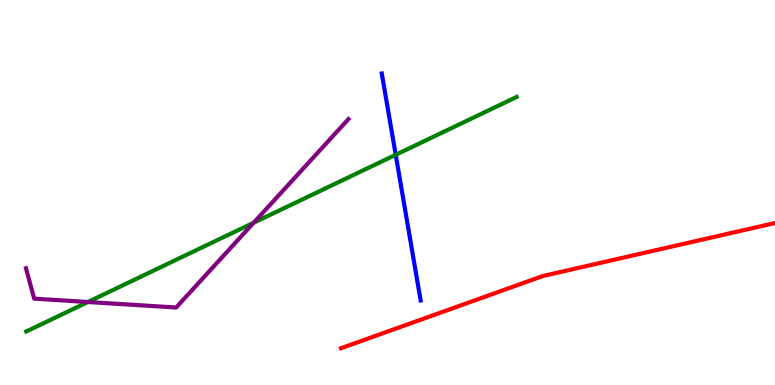[{'lines': ['blue', 'red'], 'intersections': []}, {'lines': ['green', 'red'], 'intersections': []}, {'lines': ['purple', 'red'], 'intersections': []}, {'lines': ['blue', 'green'], 'intersections': [{'x': 5.11, 'y': 5.98}]}, {'lines': ['blue', 'purple'], 'intersections': []}, {'lines': ['green', 'purple'], 'intersections': [{'x': 1.13, 'y': 2.16}, {'x': 3.27, 'y': 4.22}]}]